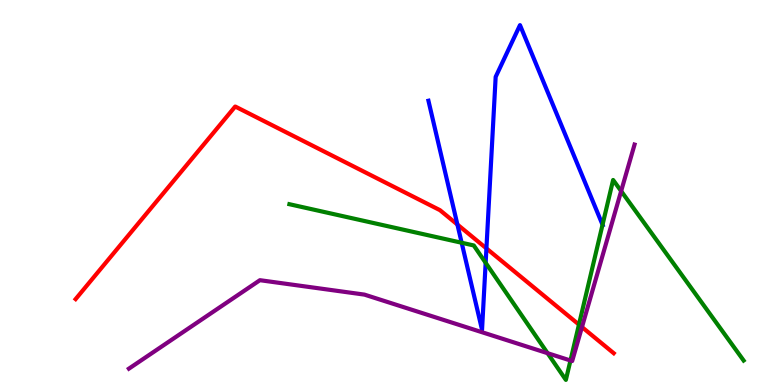[{'lines': ['blue', 'red'], 'intersections': [{'x': 5.9, 'y': 4.17}, {'x': 6.28, 'y': 3.55}]}, {'lines': ['green', 'red'], 'intersections': [{'x': 7.47, 'y': 1.57}]}, {'lines': ['purple', 'red'], 'intersections': [{'x': 7.51, 'y': 1.5}]}, {'lines': ['blue', 'green'], 'intersections': [{'x': 5.96, 'y': 3.69}, {'x': 6.27, 'y': 3.17}, {'x': 7.77, 'y': 4.16}]}, {'lines': ['blue', 'purple'], 'intersections': []}, {'lines': ['green', 'purple'], 'intersections': [{'x': 7.07, 'y': 0.826}, {'x': 7.36, 'y': 0.636}, {'x': 8.01, 'y': 5.04}]}]